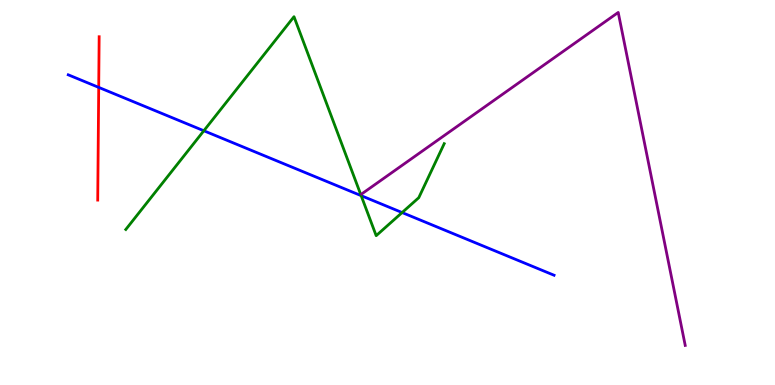[{'lines': ['blue', 'red'], 'intersections': [{'x': 1.27, 'y': 7.73}]}, {'lines': ['green', 'red'], 'intersections': []}, {'lines': ['purple', 'red'], 'intersections': []}, {'lines': ['blue', 'green'], 'intersections': [{'x': 2.63, 'y': 6.6}, {'x': 4.66, 'y': 4.92}, {'x': 5.19, 'y': 4.48}]}, {'lines': ['blue', 'purple'], 'intersections': []}, {'lines': ['green', 'purple'], 'intersections': []}]